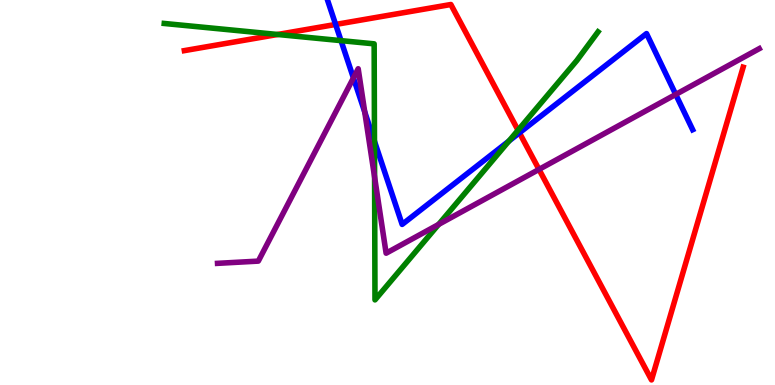[{'lines': ['blue', 'red'], 'intersections': [{'x': 4.33, 'y': 9.36}, {'x': 6.7, 'y': 6.55}]}, {'lines': ['green', 'red'], 'intersections': [{'x': 3.58, 'y': 9.1}, {'x': 6.68, 'y': 6.62}]}, {'lines': ['purple', 'red'], 'intersections': [{'x': 6.95, 'y': 5.6}]}, {'lines': ['blue', 'green'], 'intersections': [{'x': 4.4, 'y': 8.94}, {'x': 4.83, 'y': 6.33}, {'x': 6.57, 'y': 6.34}]}, {'lines': ['blue', 'purple'], 'intersections': [{'x': 4.56, 'y': 7.98}, {'x': 4.71, 'y': 7.09}, {'x': 8.72, 'y': 7.55}]}, {'lines': ['green', 'purple'], 'intersections': [{'x': 4.83, 'y': 5.4}, {'x': 5.66, 'y': 4.17}]}]